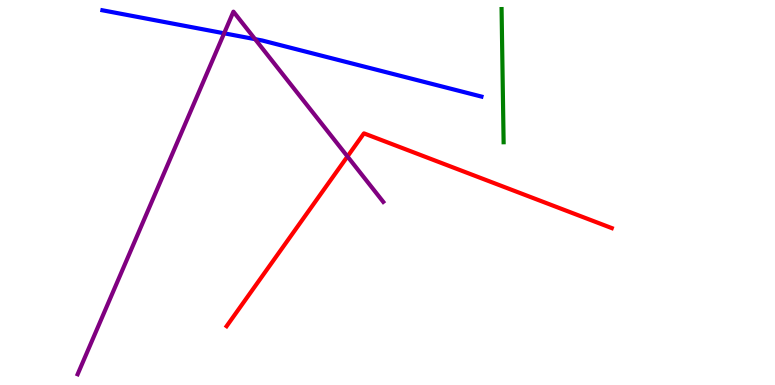[{'lines': ['blue', 'red'], 'intersections': []}, {'lines': ['green', 'red'], 'intersections': []}, {'lines': ['purple', 'red'], 'intersections': [{'x': 4.48, 'y': 5.94}]}, {'lines': ['blue', 'green'], 'intersections': []}, {'lines': ['blue', 'purple'], 'intersections': [{'x': 2.89, 'y': 9.14}, {'x': 3.29, 'y': 8.98}]}, {'lines': ['green', 'purple'], 'intersections': []}]